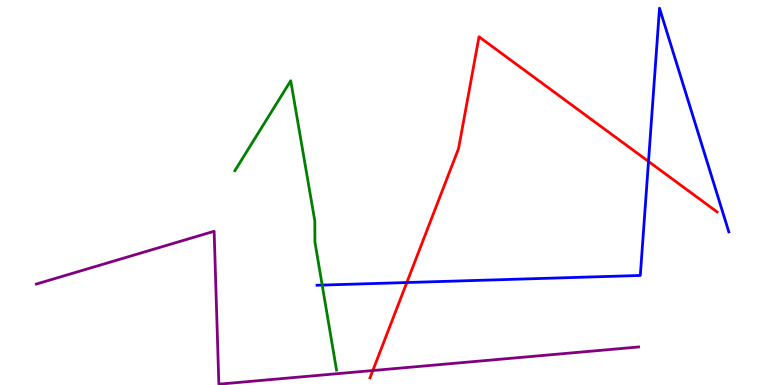[{'lines': ['blue', 'red'], 'intersections': [{'x': 5.25, 'y': 2.66}, {'x': 8.37, 'y': 5.81}]}, {'lines': ['green', 'red'], 'intersections': []}, {'lines': ['purple', 'red'], 'intersections': [{'x': 4.81, 'y': 0.376}]}, {'lines': ['blue', 'green'], 'intersections': [{'x': 4.16, 'y': 2.6}]}, {'lines': ['blue', 'purple'], 'intersections': []}, {'lines': ['green', 'purple'], 'intersections': []}]